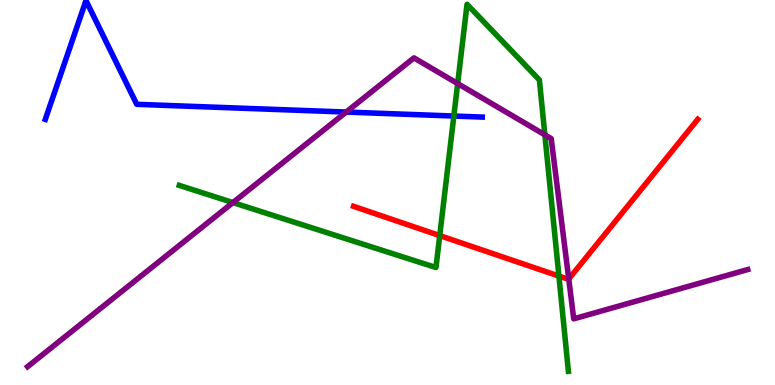[{'lines': ['blue', 'red'], 'intersections': []}, {'lines': ['green', 'red'], 'intersections': [{'x': 5.67, 'y': 3.88}, {'x': 7.21, 'y': 2.83}]}, {'lines': ['purple', 'red'], 'intersections': [{'x': 7.34, 'y': 2.75}]}, {'lines': ['blue', 'green'], 'intersections': [{'x': 5.86, 'y': 6.99}]}, {'lines': ['blue', 'purple'], 'intersections': [{'x': 4.47, 'y': 7.09}]}, {'lines': ['green', 'purple'], 'intersections': [{'x': 3.01, 'y': 4.74}, {'x': 5.91, 'y': 7.83}, {'x': 7.03, 'y': 6.5}]}]